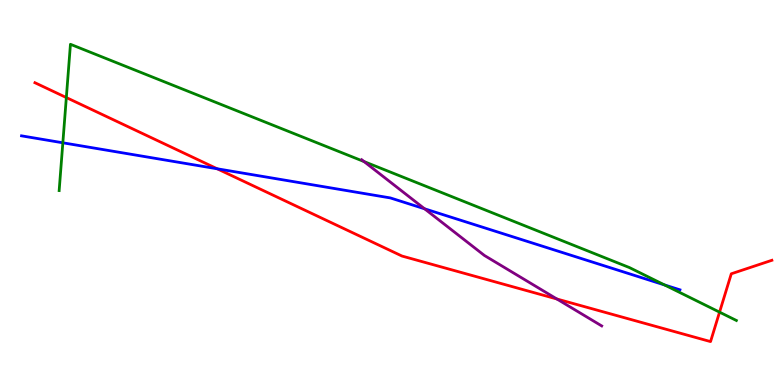[{'lines': ['blue', 'red'], 'intersections': [{'x': 2.8, 'y': 5.62}]}, {'lines': ['green', 'red'], 'intersections': [{'x': 0.856, 'y': 7.47}, {'x': 9.28, 'y': 1.89}]}, {'lines': ['purple', 'red'], 'intersections': [{'x': 7.19, 'y': 2.23}]}, {'lines': ['blue', 'green'], 'intersections': [{'x': 0.811, 'y': 6.29}, {'x': 8.57, 'y': 2.6}]}, {'lines': ['blue', 'purple'], 'intersections': [{'x': 5.48, 'y': 4.58}]}, {'lines': ['green', 'purple'], 'intersections': [{'x': 4.7, 'y': 5.8}]}]